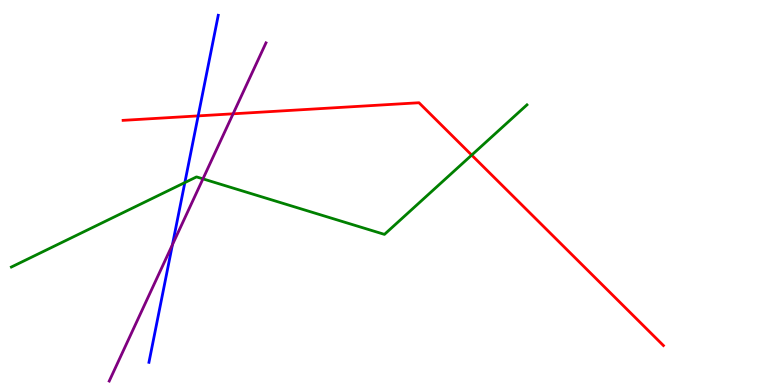[{'lines': ['blue', 'red'], 'intersections': [{'x': 2.56, 'y': 6.99}]}, {'lines': ['green', 'red'], 'intersections': [{'x': 6.09, 'y': 5.97}]}, {'lines': ['purple', 'red'], 'intersections': [{'x': 3.01, 'y': 7.04}]}, {'lines': ['blue', 'green'], 'intersections': [{'x': 2.39, 'y': 5.26}]}, {'lines': ['blue', 'purple'], 'intersections': [{'x': 2.23, 'y': 3.64}]}, {'lines': ['green', 'purple'], 'intersections': [{'x': 2.62, 'y': 5.35}]}]